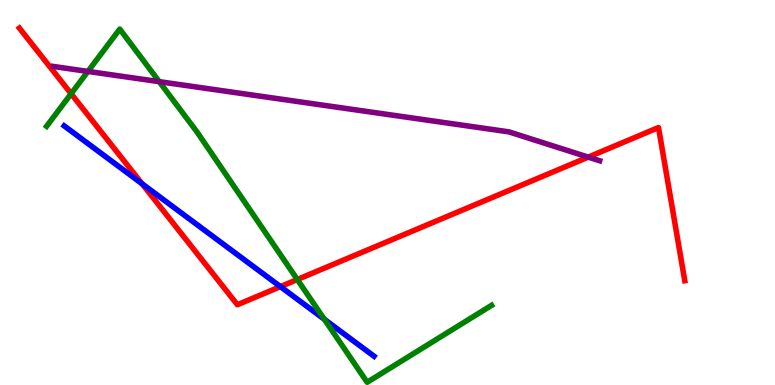[{'lines': ['blue', 'red'], 'intersections': [{'x': 1.83, 'y': 5.23}, {'x': 3.62, 'y': 2.56}]}, {'lines': ['green', 'red'], 'intersections': [{'x': 0.918, 'y': 7.57}, {'x': 3.84, 'y': 2.74}]}, {'lines': ['purple', 'red'], 'intersections': [{'x': 7.59, 'y': 5.92}]}, {'lines': ['blue', 'green'], 'intersections': [{'x': 4.18, 'y': 1.71}]}, {'lines': ['blue', 'purple'], 'intersections': []}, {'lines': ['green', 'purple'], 'intersections': [{'x': 1.13, 'y': 8.14}, {'x': 2.05, 'y': 7.88}]}]